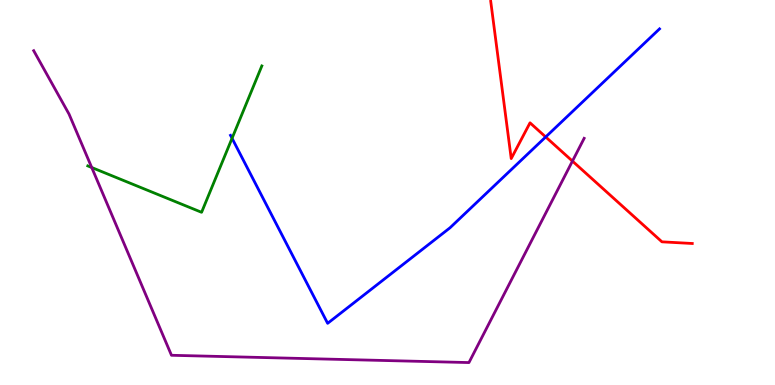[{'lines': ['blue', 'red'], 'intersections': [{'x': 7.04, 'y': 6.44}]}, {'lines': ['green', 'red'], 'intersections': []}, {'lines': ['purple', 'red'], 'intersections': [{'x': 7.39, 'y': 5.82}]}, {'lines': ['blue', 'green'], 'intersections': [{'x': 2.99, 'y': 6.41}]}, {'lines': ['blue', 'purple'], 'intersections': []}, {'lines': ['green', 'purple'], 'intersections': [{'x': 1.18, 'y': 5.65}]}]